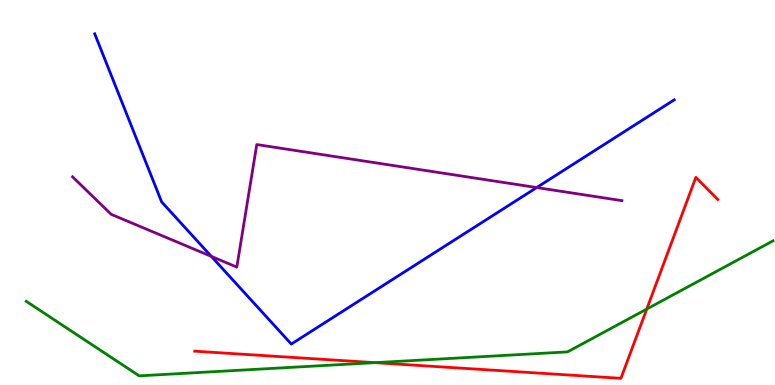[{'lines': ['blue', 'red'], 'intersections': []}, {'lines': ['green', 'red'], 'intersections': [{'x': 4.84, 'y': 0.58}, {'x': 8.35, 'y': 1.97}]}, {'lines': ['purple', 'red'], 'intersections': []}, {'lines': ['blue', 'green'], 'intersections': []}, {'lines': ['blue', 'purple'], 'intersections': [{'x': 2.73, 'y': 3.34}, {'x': 6.93, 'y': 5.13}]}, {'lines': ['green', 'purple'], 'intersections': []}]